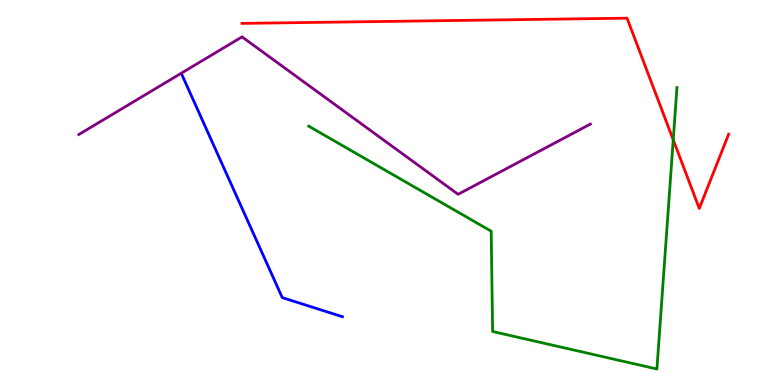[{'lines': ['blue', 'red'], 'intersections': []}, {'lines': ['green', 'red'], 'intersections': [{'x': 8.69, 'y': 6.37}]}, {'lines': ['purple', 'red'], 'intersections': []}, {'lines': ['blue', 'green'], 'intersections': []}, {'lines': ['blue', 'purple'], 'intersections': []}, {'lines': ['green', 'purple'], 'intersections': []}]